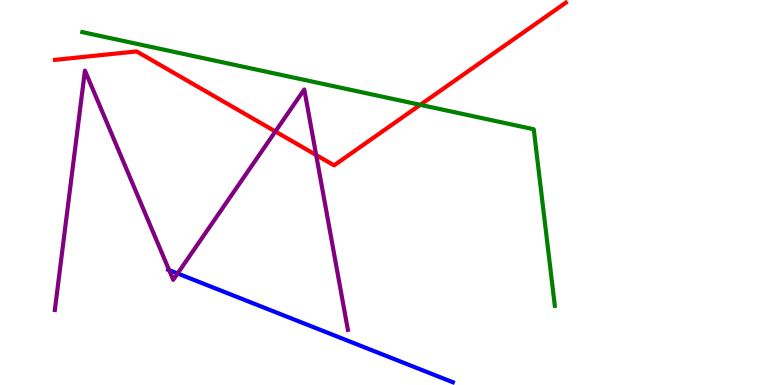[{'lines': ['blue', 'red'], 'intersections': []}, {'lines': ['green', 'red'], 'intersections': [{'x': 5.42, 'y': 7.28}]}, {'lines': ['purple', 'red'], 'intersections': [{'x': 3.55, 'y': 6.58}, {'x': 4.08, 'y': 5.97}]}, {'lines': ['blue', 'green'], 'intersections': []}, {'lines': ['blue', 'purple'], 'intersections': [{'x': 2.18, 'y': 2.98}, {'x': 2.29, 'y': 2.9}]}, {'lines': ['green', 'purple'], 'intersections': []}]